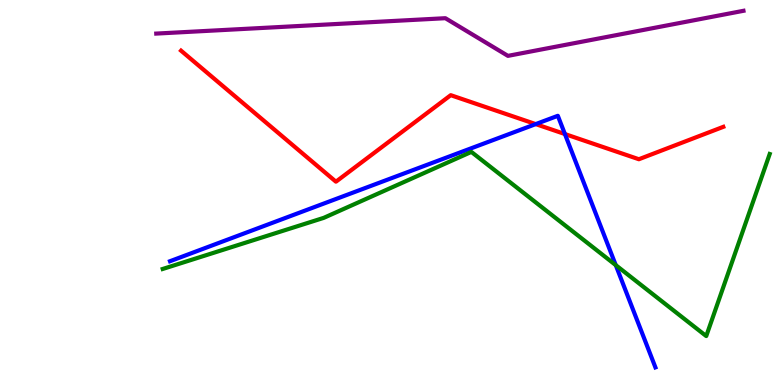[{'lines': ['blue', 'red'], 'intersections': [{'x': 6.91, 'y': 6.78}, {'x': 7.29, 'y': 6.52}]}, {'lines': ['green', 'red'], 'intersections': []}, {'lines': ['purple', 'red'], 'intersections': []}, {'lines': ['blue', 'green'], 'intersections': [{'x': 7.95, 'y': 3.11}]}, {'lines': ['blue', 'purple'], 'intersections': []}, {'lines': ['green', 'purple'], 'intersections': []}]